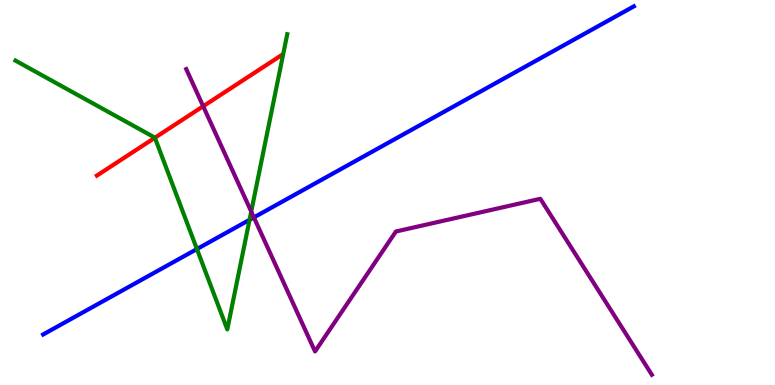[{'lines': ['blue', 'red'], 'intersections': []}, {'lines': ['green', 'red'], 'intersections': [{'x': 2.0, 'y': 6.42}]}, {'lines': ['purple', 'red'], 'intersections': [{'x': 2.62, 'y': 7.24}]}, {'lines': ['blue', 'green'], 'intersections': [{'x': 2.54, 'y': 3.53}, {'x': 3.22, 'y': 4.29}]}, {'lines': ['blue', 'purple'], 'intersections': [{'x': 3.28, 'y': 4.35}]}, {'lines': ['green', 'purple'], 'intersections': [{'x': 3.24, 'y': 4.5}]}]